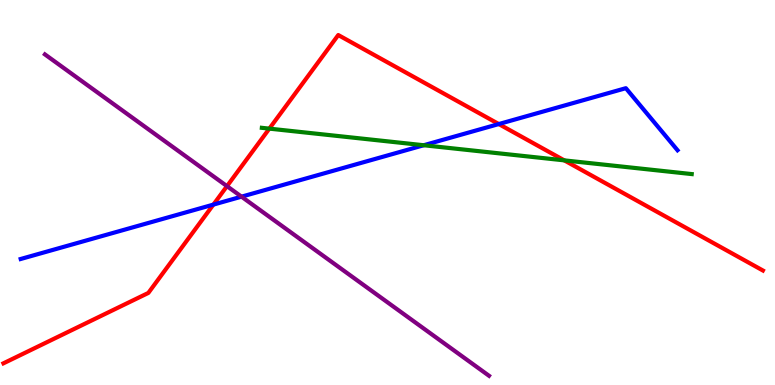[{'lines': ['blue', 'red'], 'intersections': [{'x': 2.75, 'y': 4.69}, {'x': 6.44, 'y': 6.78}]}, {'lines': ['green', 'red'], 'intersections': [{'x': 3.48, 'y': 6.66}, {'x': 7.28, 'y': 5.83}]}, {'lines': ['purple', 'red'], 'intersections': [{'x': 2.93, 'y': 5.16}]}, {'lines': ['blue', 'green'], 'intersections': [{'x': 5.47, 'y': 6.23}]}, {'lines': ['blue', 'purple'], 'intersections': [{'x': 3.12, 'y': 4.89}]}, {'lines': ['green', 'purple'], 'intersections': []}]